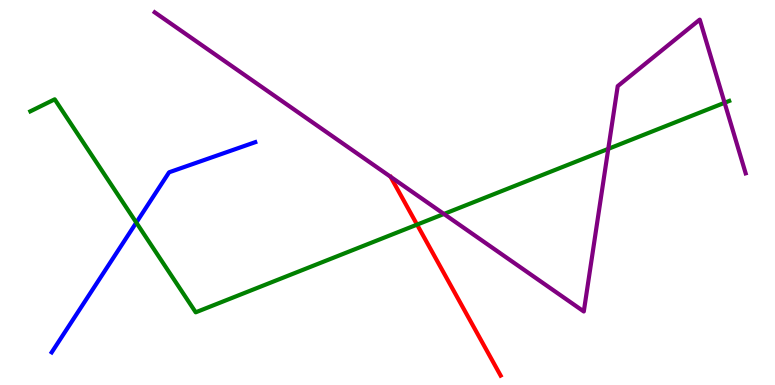[{'lines': ['blue', 'red'], 'intersections': []}, {'lines': ['green', 'red'], 'intersections': [{'x': 5.38, 'y': 4.17}]}, {'lines': ['purple', 'red'], 'intersections': []}, {'lines': ['blue', 'green'], 'intersections': [{'x': 1.76, 'y': 4.22}]}, {'lines': ['blue', 'purple'], 'intersections': []}, {'lines': ['green', 'purple'], 'intersections': [{'x': 5.73, 'y': 4.44}, {'x': 7.85, 'y': 6.13}, {'x': 9.35, 'y': 7.33}]}]